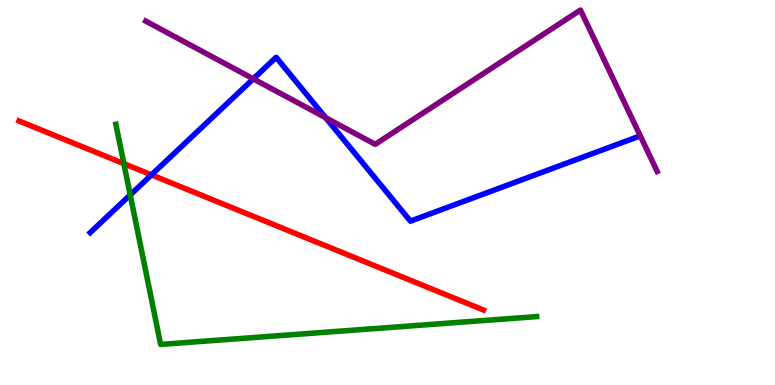[{'lines': ['blue', 'red'], 'intersections': [{'x': 1.95, 'y': 5.46}]}, {'lines': ['green', 'red'], 'intersections': [{'x': 1.6, 'y': 5.75}]}, {'lines': ['purple', 'red'], 'intersections': []}, {'lines': ['blue', 'green'], 'intersections': [{'x': 1.68, 'y': 4.94}]}, {'lines': ['blue', 'purple'], 'intersections': [{'x': 3.27, 'y': 7.95}, {'x': 4.2, 'y': 6.94}]}, {'lines': ['green', 'purple'], 'intersections': []}]